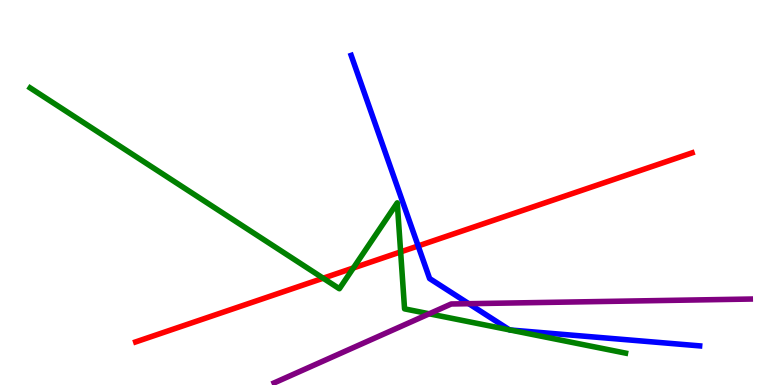[{'lines': ['blue', 'red'], 'intersections': [{'x': 5.4, 'y': 3.61}]}, {'lines': ['green', 'red'], 'intersections': [{'x': 4.17, 'y': 2.77}, {'x': 4.56, 'y': 3.04}, {'x': 5.17, 'y': 3.46}]}, {'lines': ['purple', 'red'], 'intersections': []}, {'lines': ['blue', 'green'], 'intersections': [{'x': 6.58, 'y': 1.43}, {'x': 6.58, 'y': 1.43}]}, {'lines': ['blue', 'purple'], 'intersections': [{'x': 6.05, 'y': 2.11}]}, {'lines': ['green', 'purple'], 'intersections': [{'x': 5.54, 'y': 1.85}]}]